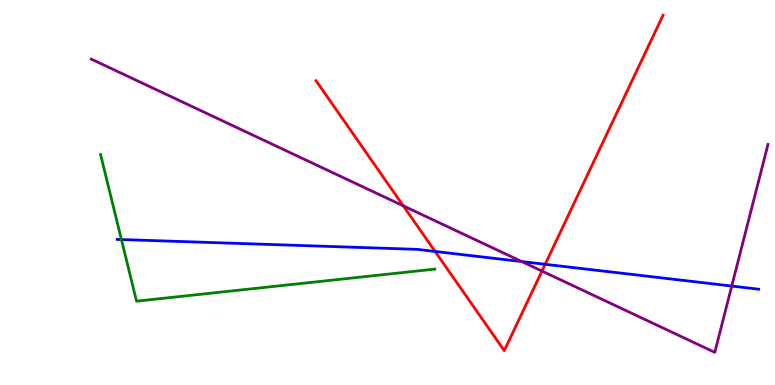[{'lines': ['blue', 'red'], 'intersections': [{'x': 5.61, 'y': 3.47}, {'x': 7.03, 'y': 3.14}]}, {'lines': ['green', 'red'], 'intersections': []}, {'lines': ['purple', 'red'], 'intersections': [{'x': 5.2, 'y': 4.65}, {'x': 6.99, 'y': 2.96}]}, {'lines': ['blue', 'green'], 'intersections': [{'x': 1.57, 'y': 3.78}]}, {'lines': ['blue', 'purple'], 'intersections': [{'x': 6.73, 'y': 3.21}, {'x': 9.44, 'y': 2.57}]}, {'lines': ['green', 'purple'], 'intersections': []}]